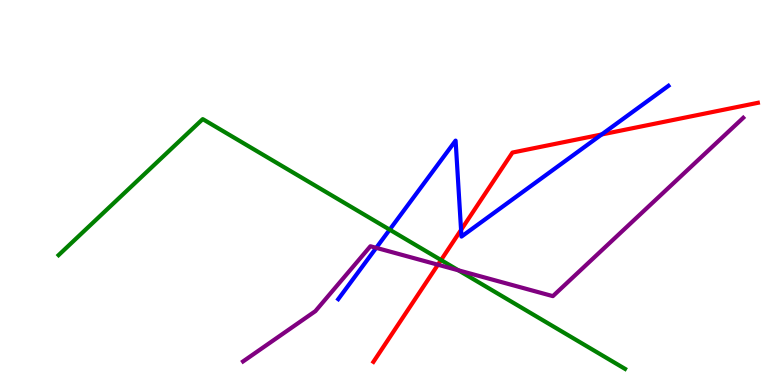[{'lines': ['blue', 'red'], 'intersections': [{'x': 5.95, 'y': 4.03}, {'x': 7.76, 'y': 6.51}]}, {'lines': ['green', 'red'], 'intersections': [{'x': 5.69, 'y': 3.25}]}, {'lines': ['purple', 'red'], 'intersections': [{'x': 5.65, 'y': 3.12}]}, {'lines': ['blue', 'green'], 'intersections': [{'x': 5.03, 'y': 4.03}]}, {'lines': ['blue', 'purple'], 'intersections': [{'x': 4.85, 'y': 3.56}]}, {'lines': ['green', 'purple'], 'intersections': [{'x': 5.91, 'y': 2.98}]}]